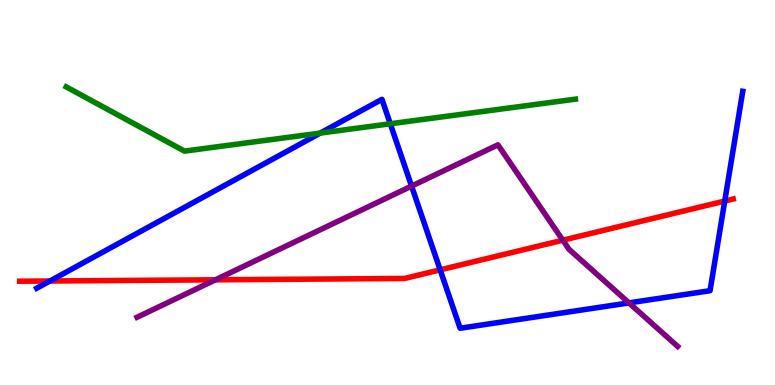[{'lines': ['blue', 'red'], 'intersections': [{'x': 0.645, 'y': 2.7}, {'x': 5.68, 'y': 2.99}, {'x': 9.35, 'y': 4.78}]}, {'lines': ['green', 'red'], 'intersections': []}, {'lines': ['purple', 'red'], 'intersections': [{'x': 2.78, 'y': 2.73}, {'x': 7.26, 'y': 3.76}]}, {'lines': ['blue', 'green'], 'intersections': [{'x': 4.13, 'y': 6.54}, {'x': 5.04, 'y': 6.79}]}, {'lines': ['blue', 'purple'], 'intersections': [{'x': 5.31, 'y': 5.17}, {'x': 8.12, 'y': 2.13}]}, {'lines': ['green', 'purple'], 'intersections': []}]